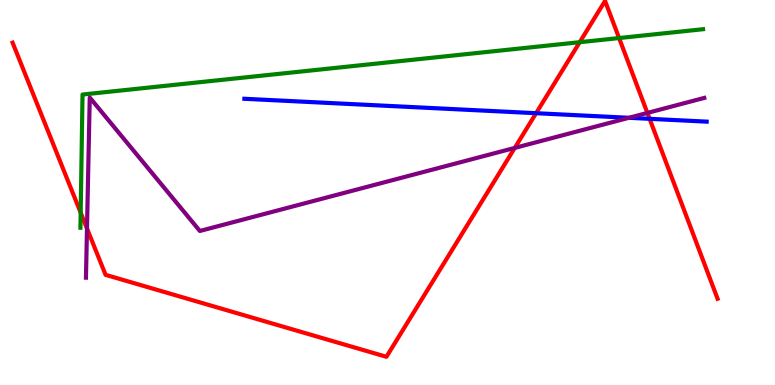[{'lines': ['blue', 'red'], 'intersections': [{'x': 6.92, 'y': 7.06}, {'x': 8.38, 'y': 6.91}]}, {'lines': ['green', 'red'], 'intersections': [{'x': 1.04, 'y': 4.48}, {'x': 7.48, 'y': 8.9}, {'x': 7.99, 'y': 9.01}]}, {'lines': ['purple', 'red'], 'intersections': [{'x': 1.12, 'y': 4.07}, {'x': 6.64, 'y': 6.16}, {'x': 8.35, 'y': 7.07}]}, {'lines': ['blue', 'green'], 'intersections': []}, {'lines': ['blue', 'purple'], 'intersections': [{'x': 8.12, 'y': 6.94}]}, {'lines': ['green', 'purple'], 'intersections': []}]